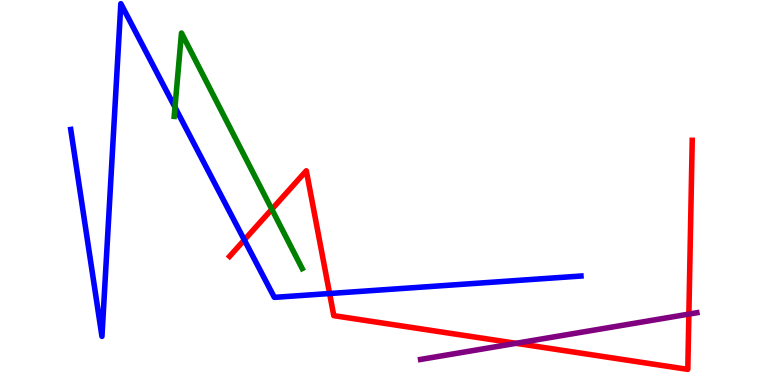[{'lines': ['blue', 'red'], 'intersections': [{'x': 3.15, 'y': 3.77}, {'x': 4.25, 'y': 2.38}]}, {'lines': ['green', 'red'], 'intersections': [{'x': 3.51, 'y': 4.56}]}, {'lines': ['purple', 'red'], 'intersections': [{'x': 6.66, 'y': 1.08}, {'x': 8.89, 'y': 1.84}]}, {'lines': ['blue', 'green'], 'intersections': [{'x': 2.26, 'y': 7.21}]}, {'lines': ['blue', 'purple'], 'intersections': []}, {'lines': ['green', 'purple'], 'intersections': []}]